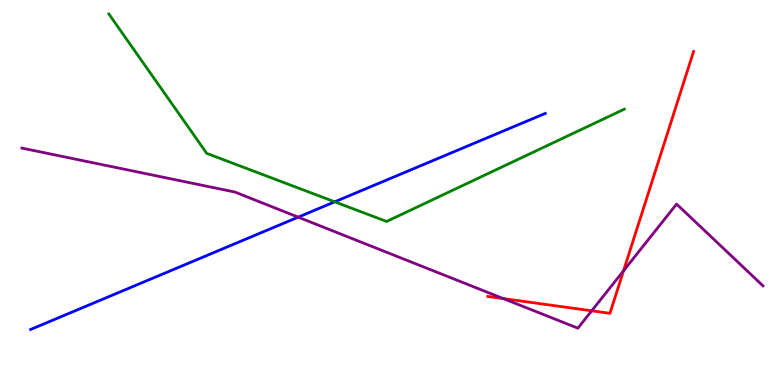[{'lines': ['blue', 'red'], 'intersections': []}, {'lines': ['green', 'red'], 'intersections': []}, {'lines': ['purple', 'red'], 'intersections': [{'x': 6.5, 'y': 2.24}, {'x': 7.63, 'y': 1.93}, {'x': 8.05, 'y': 2.97}]}, {'lines': ['blue', 'green'], 'intersections': [{'x': 4.32, 'y': 4.76}]}, {'lines': ['blue', 'purple'], 'intersections': [{'x': 3.85, 'y': 4.36}]}, {'lines': ['green', 'purple'], 'intersections': []}]